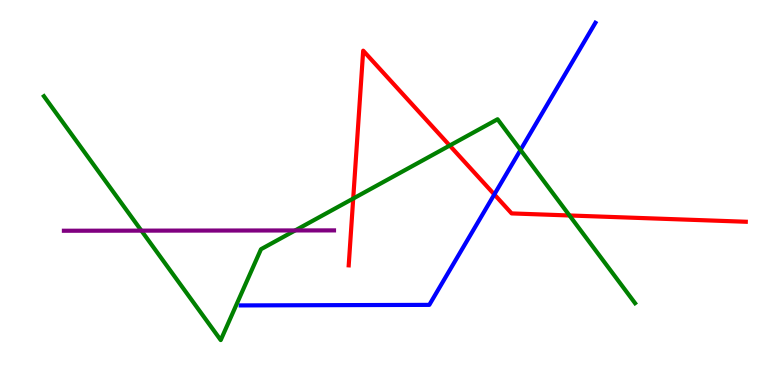[{'lines': ['blue', 'red'], 'intersections': [{'x': 6.38, 'y': 4.95}]}, {'lines': ['green', 'red'], 'intersections': [{'x': 4.56, 'y': 4.84}, {'x': 5.8, 'y': 6.22}, {'x': 7.35, 'y': 4.4}]}, {'lines': ['purple', 'red'], 'intersections': []}, {'lines': ['blue', 'green'], 'intersections': [{'x': 6.72, 'y': 6.11}]}, {'lines': ['blue', 'purple'], 'intersections': []}, {'lines': ['green', 'purple'], 'intersections': [{'x': 1.82, 'y': 4.01}, {'x': 3.81, 'y': 4.01}]}]